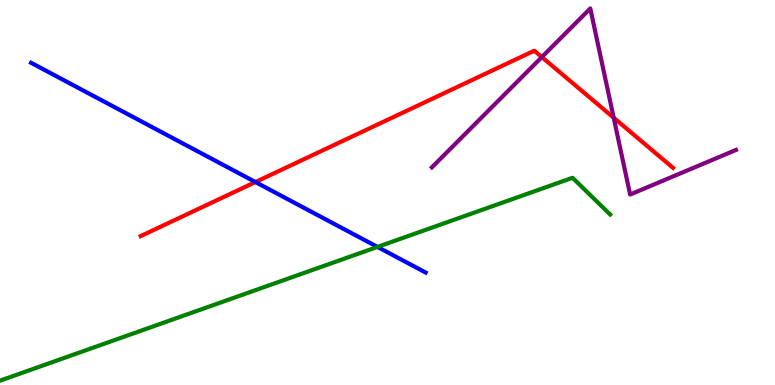[{'lines': ['blue', 'red'], 'intersections': [{'x': 3.3, 'y': 5.27}]}, {'lines': ['green', 'red'], 'intersections': []}, {'lines': ['purple', 'red'], 'intersections': [{'x': 6.99, 'y': 8.52}, {'x': 7.92, 'y': 6.94}]}, {'lines': ['blue', 'green'], 'intersections': [{'x': 4.87, 'y': 3.59}]}, {'lines': ['blue', 'purple'], 'intersections': []}, {'lines': ['green', 'purple'], 'intersections': []}]